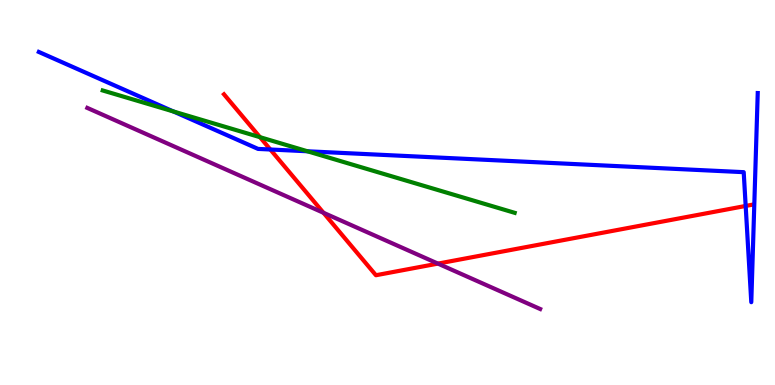[{'lines': ['blue', 'red'], 'intersections': [{'x': 3.49, 'y': 6.12}, {'x': 9.62, 'y': 4.65}]}, {'lines': ['green', 'red'], 'intersections': [{'x': 3.35, 'y': 6.44}]}, {'lines': ['purple', 'red'], 'intersections': [{'x': 4.17, 'y': 4.47}, {'x': 5.65, 'y': 3.15}]}, {'lines': ['blue', 'green'], 'intersections': [{'x': 2.24, 'y': 7.11}, {'x': 3.97, 'y': 6.07}]}, {'lines': ['blue', 'purple'], 'intersections': []}, {'lines': ['green', 'purple'], 'intersections': []}]